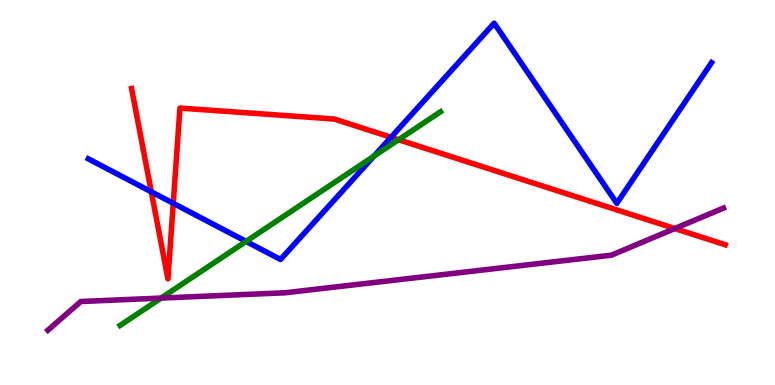[{'lines': ['blue', 'red'], 'intersections': [{'x': 1.95, 'y': 5.02}, {'x': 2.24, 'y': 4.72}, {'x': 5.05, 'y': 6.43}]}, {'lines': ['green', 'red'], 'intersections': [{'x': 5.14, 'y': 6.37}]}, {'lines': ['purple', 'red'], 'intersections': [{'x': 8.71, 'y': 4.06}]}, {'lines': ['blue', 'green'], 'intersections': [{'x': 3.18, 'y': 3.73}, {'x': 4.82, 'y': 5.94}]}, {'lines': ['blue', 'purple'], 'intersections': []}, {'lines': ['green', 'purple'], 'intersections': [{'x': 2.08, 'y': 2.26}]}]